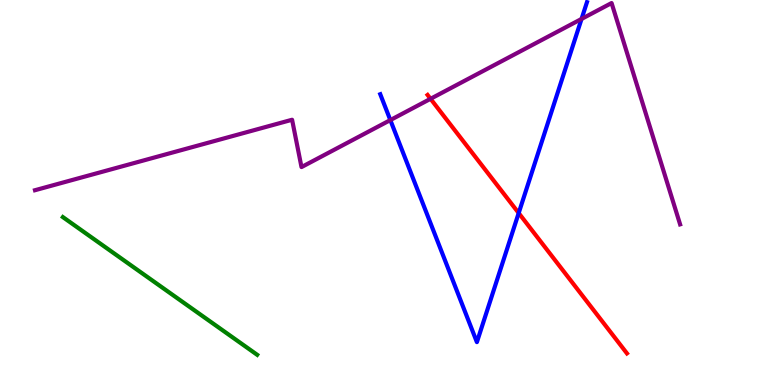[{'lines': ['blue', 'red'], 'intersections': [{'x': 6.69, 'y': 4.47}]}, {'lines': ['green', 'red'], 'intersections': []}, {'lines': ['purple', 'red'], 'intersections': [{'x': 5.56, 'y': 7.43}]}, {'lines': ['blue', 'green'], 'intersections': []}, {'lines': ['blue', 'purple'], 'intersections': [{'x': 5.04, 'y': 6.88}, {'x': 7.5, 'y': 9.51}]}, {'lines': ['green', 'purple'], 'intersections': []}]